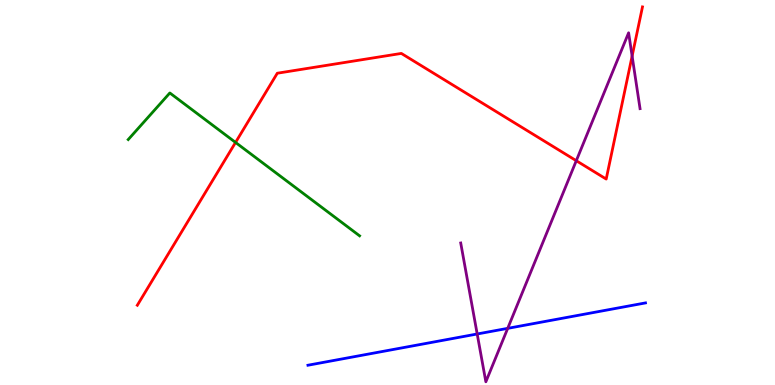[{'lines': ['blue', 'red'], 'intersections': []}, {'lines': ['green', 'red'], 'intersections': [{'x': 3.04, 'y': 6.3}]}, {'lines': ['purple', 'red'], 'intersections': [{'x': 7.44, 'y': 5.83}, {'x': 8.16, 'y': 8.54}]}, {'lines': ['blue', 'green'], 'intersections': []}, {'lines': ['blue', 'purple'], 'intersections': [{'x': 6.16, 'y': 1.33}, {'x': 6.55, 'y': 1.47}]}, {'lines': ['green', 'purple'], 'intersections': []}]